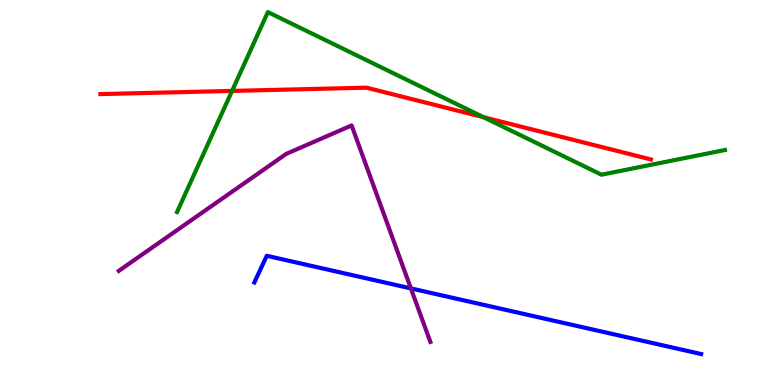[{'lines': ['blue', 'red'], 'intersections': []}, {'lines': ['green', 'red'], 'intersections': [{'x': 2.99, 'y': 7.64}, {'x': 6.24, 'y': 6.96}]}, {'lines': ['purple', 'red'], 'intersections': []}, {'lines': ['blue', 'green'], 'intersections': []}, {'lines': ['blue', 'purple'], 'intersections': [{'x': 5.3, 'y': 2.51}]}, {'lines': ['green', 'purple'], 'intersections': []}]